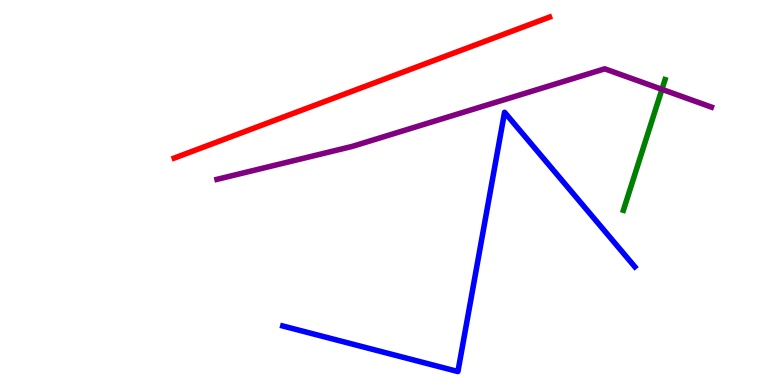[{'lines': ['blue', 'red'], 'intersections': []}, {'lines': ['green', 'red'], 'intersections': []}, {'lines': ['purple', 'red'], 'intersections': []}, {'lines': ['blue', 'green'], 'intersections': []}, {'lines': ['blue', 'purple'], 'intersections': []}, {'lines': ['green', 'purple'], 'intersections': [{'x': 8.54, 'y': 7.68}]}]